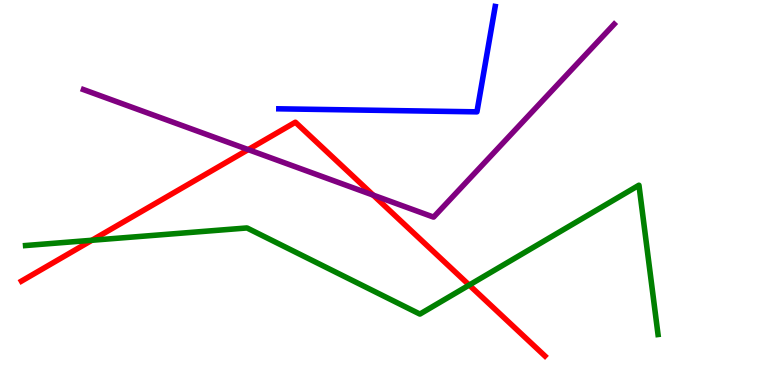[{'lines': ['blue', 'red'], 'intersections': []}, {'lines': ['green', 'red'], 'intersections': [{'x': 1.19, 'y': 3.76}, {'x': 6.05, 'y': 2.6}]}, {'lines': ['purple', 'red'], 'intersections': [{'x': 3.2, 'y': 6.11}, {'x': 4.82, 'y': 4.93}]}, {'lines': ['blue', 'green'], 'intersections': []}, {'lines': ['blue', 'purple'], 'intersections': []}, {'lines': ['green', 'purple'], 'intersections': []}]